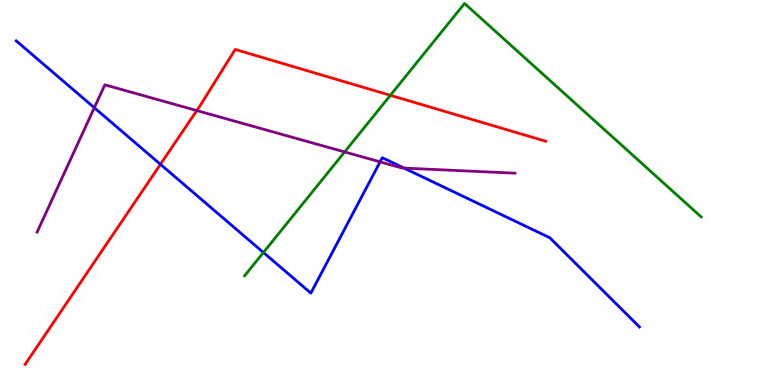[{'lines': ['blue', 'red'], 'intersections': [{'x': 2.07, 'y': 5.73}]}, {'lines': ['green', 'red'], 'intersections': [{'x': 5.04, 'y': 7.52}]}, {'lines': ['purple', 'red'], 'intersections': [{'x': 2.54, 'y': 7.13}]}, {'lines': ['blue', 'green'], 'intersections': [{'x': 3.4, 'y': 3.44}]}, {'lines': ['blue', 'purple'], 'intersections': [{'x': 1.22, 'y': 7.2}, {'x': 4.9, 'y': 5.8}, {'x': 5.21, 'y': 5.63}]}, {'lines': ['green', 'purple'], 'intersections': [{'x': 4.45, 'y': 6.05}]}]